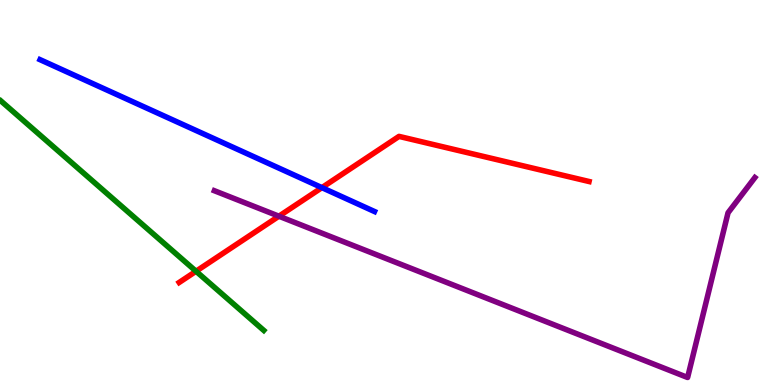[{'lines': ['blue', 'red'], 'intersections': [{'x': 4.15, 'y': 5.13}]}, {'lines': ['green', 'red'], 'intersections': [{'x': 2.53, 'y': 2.95}]}, {'lines': ['purple', 'red'], 'intersections': [{'x': 3.6, 'y': 4.38}]}, {'lines': ['blue', 'green'], 'intersections': []}, {'lines': ['blue', 'purple'], 'intersections': []}, {'lines': ['green', 'purple'], 'intersections': []}]